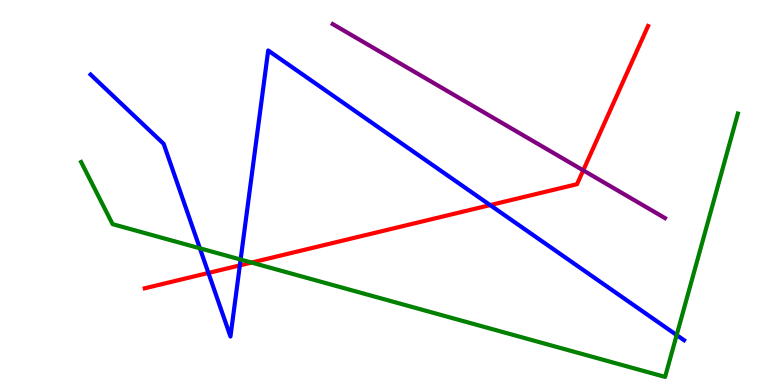[{'lines': ['blue', 'red'], 'intersections': [{'x': 2.69, 'y': 2.91}, {'x': 3.09, 'y': 3.11}, {'x': 6.32, 'y': 4.67}]}, {'lines': ['green', 'red'], 'intersections': [{'x': 3.25, 'y': 3.18}]}, {'lines': ['purple', 'red'], 'intersections': [{'x': 7.53, 'y': 5.57}]}, {'lines': ['blue', 'green'], 'intersections': [{'x': 2.58, 'y': 3.55}, {'x': 3.1, 'y': 3.26}, {'x': 8.73, 'y': 1.3}]}, {'lines': ['blue', 'purple'], 'intersections': []}, {'lines': ['green', 'purple'], 'intersections': []}]